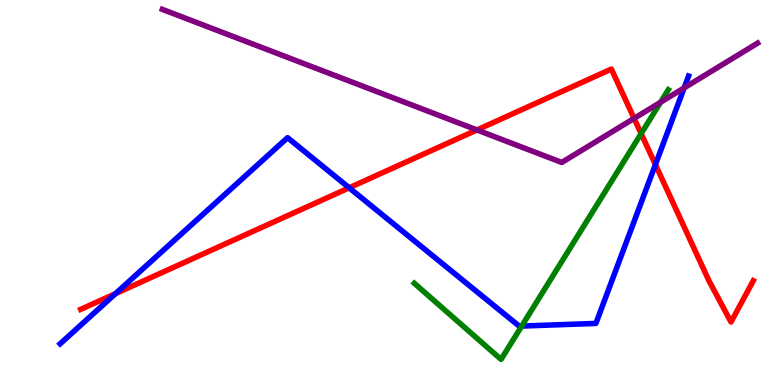[{'lines': ['blue', 'red'], 'intersections': [{'x': 1.49, 'y': 2.37}, {'x': 4.51, 'y': 5.12}, {'x': 8.46, 'y': 5.72}]}, {'lines': ['green', 'red'], 'intersections': [{'x': 8.27, 'y': 6.53}]}, {'lines': ['purple', 'red'], 'intersections': [{'x': 6.15, 'y': 6.62}, {'x': 8.18, 'y': 6.93}]}, {'lines': ['blue', 'green'], 'intersections': [{'x': 6.73, 'y': 1.53}]}, {'lines': ['blue', 'purple'], 'intersections': [{'x': 8.83, 'y': 7.72}]}, {'lines': ['green', 'purple'], 'intersections': [{'x': 8.52, 'y': 7.34}]}]